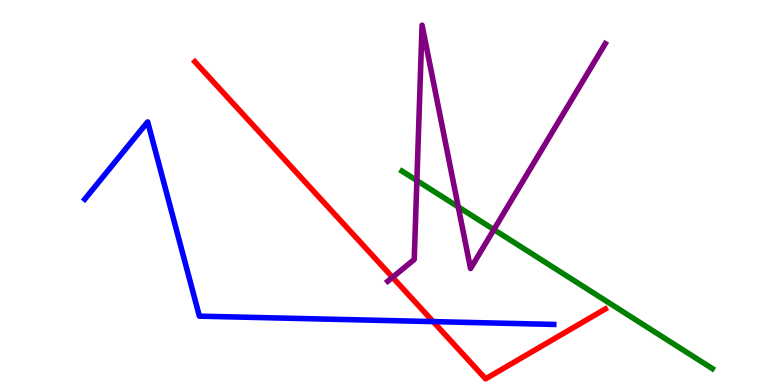[{'lines': ['blue', 'red'], 'intersections': [{'x': 5.59, 'y': 1.65}]}, {'lines': ['green', 'red'], 'intersections': []}, {'lines': ['purple', 'red'], 'intersections': [{'x': 5.07, 'y': 2.8}]}, {'lines': ['blue', 'green'], 'intersections': []}, {'lines': ['blue', 'purple'], 'intersections': []}, {'lines': ['green', 'purple'], 'intersections': [{'x': 5.38, 'y': 5.31}, {'x': 5.91, 'y': 4.63}, {'x': 6.37, 'y': 4.04}]}]